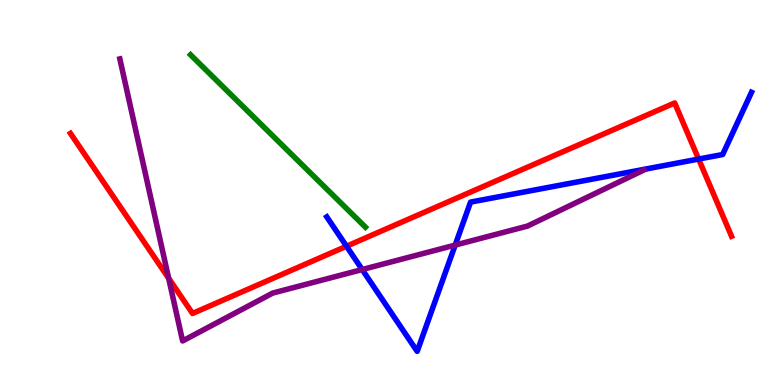[{'lines': ['blue', 'red'], 'intersections': [{'x': 4.47, 'y': 3.6}, {'x': 9.01, 'y': 5.87}]}, {'lines': ['green', 'red'], 'intersections': []}, {'lines': ['purple', 'red'], 'intersections': [{'x': 2.18, 'y': 2.77}]}, {'lines': ['blue', 'green'], 'intersections': []}, {'lines': ['blue', 'purple'], 'intersections': [{'x': 4.67, 'y': 3.0}, {'x': 5.87, 'y': 3.63}]}, {'lines': ['green', 'purple'], 'intersections': []}]